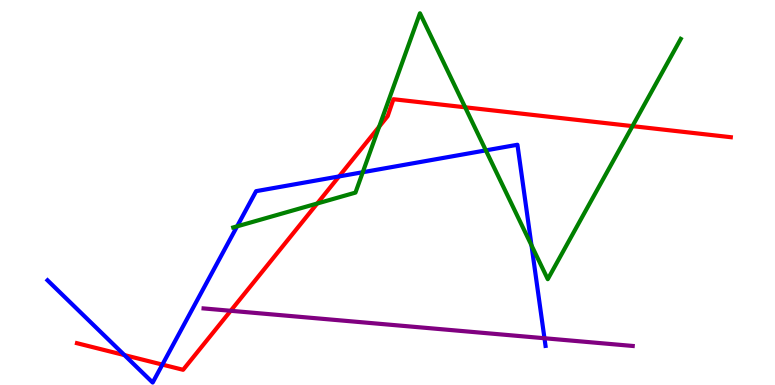[{'lines': ['blue', 'red'], 'intersections': [{'x': 1.61, 'y': 0.777}, {'x': 2.1, 'y': 0.53}, {'x': 4.37, 'y': 5.42}]}, {'lines': ['green', 'red'], 'intersections': [{'x': 4.09, 'y': 4.71}, {'x': 4.89, 'y': 6.71}, {'x': 6.0, 'y': 7.21}, {'x': 8.16, 'y': 6.72}]}, {'lines': ['purple', 'red'], 'intersections': [{'x': 2.98, 'y': 1.93}]}, {'lines': ['blue', 'green'], 'intersections': [{'x': 3.06, 'y': 4.12}, {'x': 4.68, 'y': 5.53}, {'x': 6.27, 'y': 6.09}, {'x': 6.86, 'y': 3.63}]}, {'lines': ['blue', 'purple'], 'intersections': [{'x': 7.03, 'y': 1.21}]}, {'lines': ['green', 'purple'], 'intersections': []}]